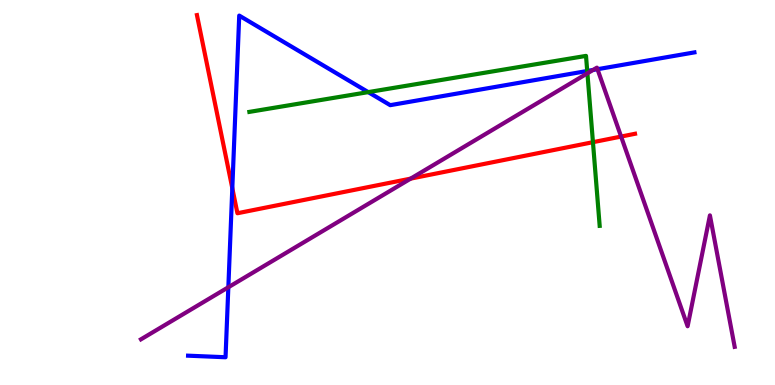[{'lines': ['blue', 'red'], 'intersections': [{'x': 3.0, 'y': 5.11}]}, {'lines': ['green', 'red'], 'intersections': [{'x': 7.65, 'y': 6.31}]}, {'lines': ['purple', 'red'], 'intersections': [{'x': 5.3, 'y': 5.36}, {'x': 8.01, 'y': 6.45}]}, {'lines': ['blue', 'green'], 'intersections': [{'x': 4.75, 'y': 7.61}, {'x': 7.58, 'y': 8.16}]}, {'lines': ['blue', 'purple'], 'intersections': [{'x': 2.95, 'y': 2.54}, {'x': 7.65, 'y': 8.18}, {'x': 7.71, 'y': 8.2}]}, {'lines': ['green', 'purple'], 'intersections': [{'x': 7.58, 'y': 8.1}]}]